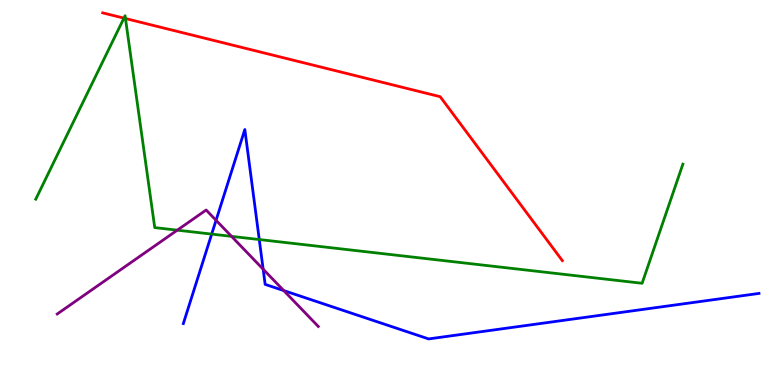[{'lines': ['blue', 'red'], 'intersections': []}, {'lines': ['green', 'red'], 'intersections': [{'x': 1.6, 'y': 9.53}, {'x': 1.62, 'y': 9.52}]}, {'lines': ['purple', 'red'], 'intersections': []}, {'lines': ['blue', 'green'], 'intersections': [{'x': 2.73, 'y': 3.92}, {'x': 3.35, 'y': 3.78}]}, {'lines': ['blue', 'purple'], 'intersections': [{'x': 2.79, 'y': 4.28}, {'x': 3.4, 'y': 3.01}, {'x': 3.66, 'y': 2.45}]}, {'lines': ['green', 'purple'], 'intersections': [{'x': 2.29, 'y': 4.02}, {'x': 2.99, 'y': 3.86}]}]